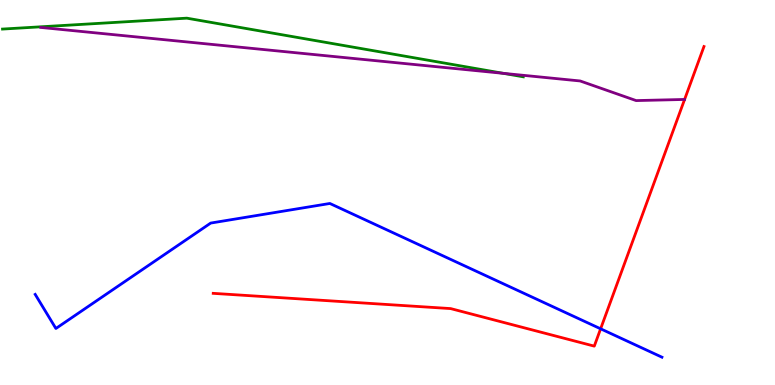[{'lines': ['blue', 'red'], 'intersections': [{'x': 7.75, 'y': 1.46}]}, {'lines': ['green', 'red'], 'intersections': []}, {'lines': ['purple', 'red'], 'intersections': [{'x': 8.83, 'y': 7.42}]}, {'lines': ['blue', 'green'], 'intersections': []}, {'lines': ['blue', 'purple'], 'intersections': []}, {'lines': ['green', 'purple'], 'intersections': [{'x': 6.5, 'y': 8.09}]}]